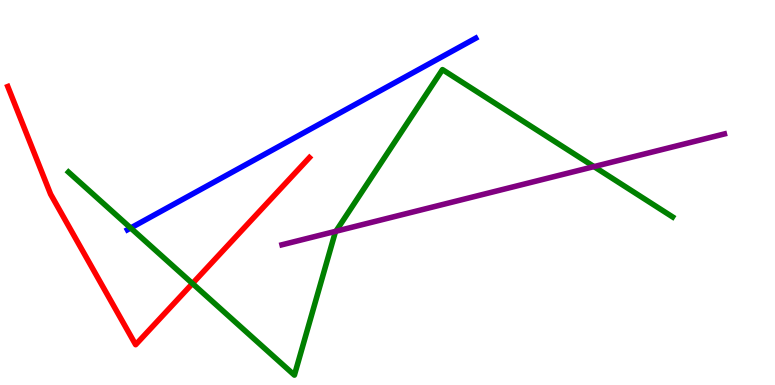[{'lines': ['blue', 'red'], 'intersections': []}, {'lines': ['green', 'red'], 'intersections': [{'x': 2.48, 'y': 2.64}]}, {'lines': ['purple', 'red'], 'intersections': []}, {'lines': ['blue', 'green'], 'intersections': [{'x': 1.69, 'y': 4.08}]}, {'lines': ['blue', 'purple'], 'intersections': []}, {'lines': ['green', 'purple'], 'intersections': [{'x': 4.33, 'y': 3.99}, {'x': 7.66, 'y': 5.67}]}]